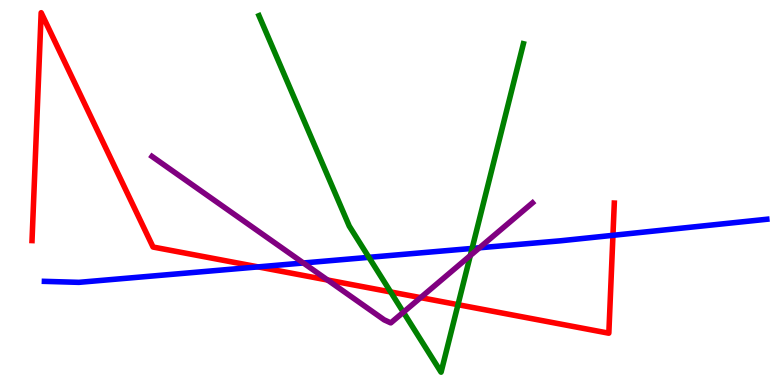[{'lines': ['blue', 'red'], 'intersections': [{'x': 3.33, 'y': 3.07}, {'x': 7.91, 'y': 3.89}]}, {'lines': ['green', 'red'], 'intersections': [{'x': 5.04, 'y': 2.42}, {'x': 5.91, 'y': 2.09}]}, {'lines': ['purple', 'red'], 'intersections': [{'x': 4.23, 'y': 2.73}, {'x': 5.43, 'y': 2.27}]}, {'lines': ['blue', 'green'], 'intersections': [{'x': 4.76, 'y': 3.32}, {'x': 6.09, 'y': 3.55}]}, {'lines': ['blue', 'purple'], 'intersections': [{'x': 3.91, 'y': 3.17}, {'x': 6.19, 'y': 3.56}]}, {'lines': ['green', 'purple'], 'intersections': [{'x': 5.2, 'y': 1.89}, {'x': 6.07, 'y': 3.36}]}]